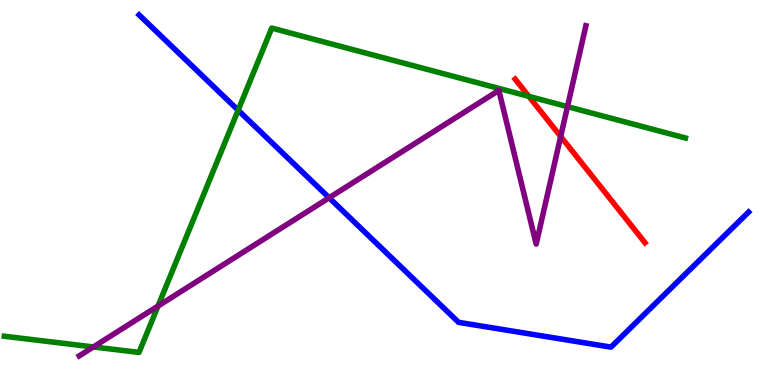[{'lines': ['blue', 'red'], 'intersections': []}, {'lines': ['green', 'red'], 'intersections': [{'x': 6.82, 'y': 7.5}]}, {'lines': ['purple', 'red'], 'intersections': [{'x': 7.23, 'y': 6.45}]}, {'lines': ['blue', 'green'], 'intersections': [{'x': 3.07, 'y': 7.14}]}, {'lines': ['blue', 'purple'], 'intersections': [{'x': 4.25, 'y': 4.86}]}, {'lines': ['green', 'purple'], 'intersections': [{'x': 1.2, 'y': 0.989}, {'x': 2.04, 'y': 2.05}, {'x': 7.32, 'y': 7.23}]}]